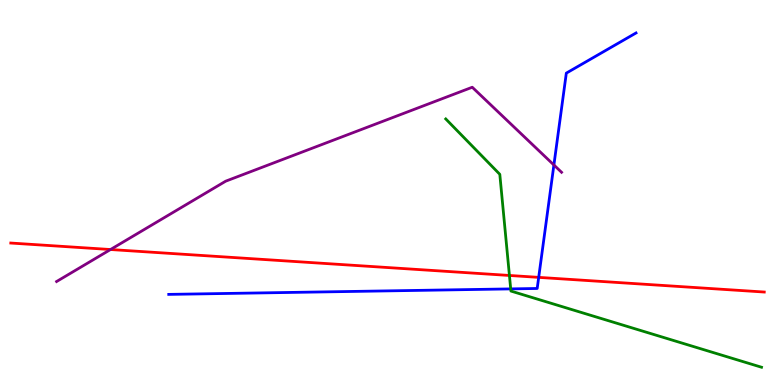[{'lines': ['blue', 'red'], 'intersections': [{'x': 6.95, 'y': 2.8}]}, {'lines': ['green', 'red'], 'intersections': [{'x': 6.57, 'y': 2.85}]}, {'lines': ['purple', 'red'], 'intersections': [{'x': 1.43, 'y': 3.52}]}, {'lines': ['blue', 'green'], 'intersections': [{'x': 6.59, 'y': 2.5}]}, {'lines': ['blue', 'purple'], 'intersections': [{'x': 7.15, 'y': 5.71}]}, {'lines': ['green', 'purple'], 'intersections': []}]